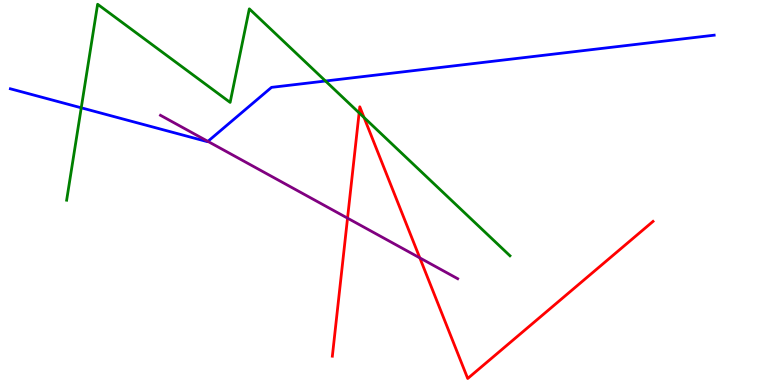[{'lines': ['blue', 'red'], 'intersections': []}, {'lines': ['green', 'red'], 'intersections': [{'x': 4.63, 'y': 7.07}, {'x': 4.7, 'y': 6.95}]}, {'lines': ['purple', 'red'], 'intersections': [{'x': 4.48, 'y': 4.33}, {'x': 5.42, 'y': 3.3}]}, {'lines': ['blue', 'green'], 'intersections': [{'x': 1.05, 'y': 7.2}, {'x': 4.2, 'y': 7.9}]}, {'lines': ['blue', 'purple'], 'intersections': [{'x': 2.68, 'y': 6.33}]}, {'lines': ['green', 'purple'], 'intersections': []}]